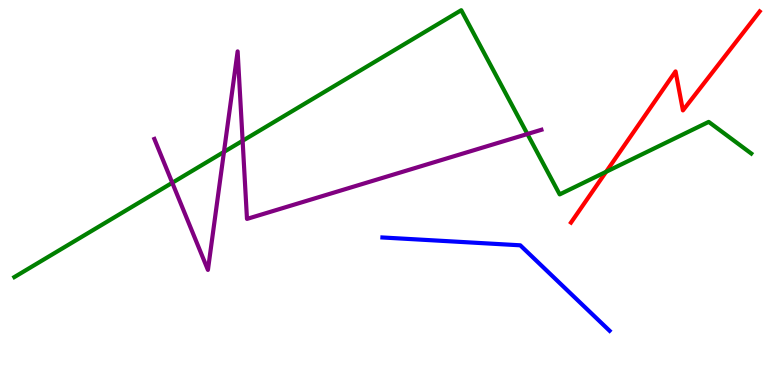[{'lines': ['blue', 'red'], 'intersections': []}, {'lines': ['green', 'red'], 'intersections': [{'x': 7.82, 'y': 5.54}]}, {'lines': ['purple', 'red'], 'intersections': []}, {'lines': ['blue', 'green'], 'intersections': []}, {'lines': ['blue', 'purple'], 'intersections': []}, {'lines': ['green', 'purple'], 'intersections': [{'x': 2.22, 'y': 5.25}, {'x': 2.89, 'y': 6.05}, {'x': 3.13, 'y': 6.34}, {'x': 6.81, 'y': 6.52}]}]